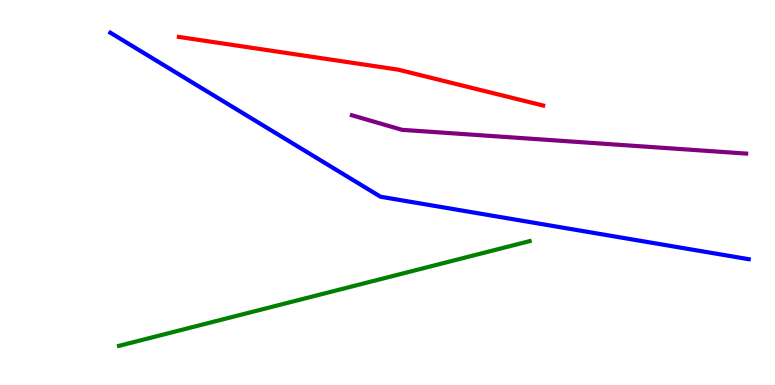[{'lines': ['blue', 'red'], 'intersections': []}, {'lines': ['green', 'red'], 'intersections': []}, {'lines': ['purple', 'red'], 'intersections': []}, {'lines': ['blue', 'green'], 'intersections': []}, {'lines': ['blue', 'purple'], 'intersections': []}, {'lines': ['green', 'purple'], 'intersections': []}]